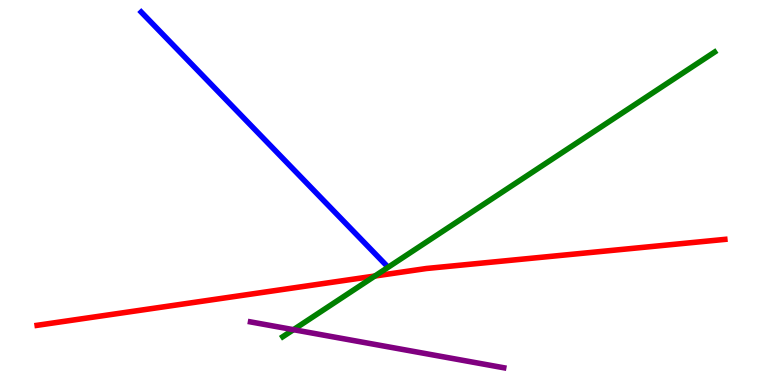[{'lines': ['blue', 'red'], 'intersections': []}, {'lines': ['green', 'red'], 'intersections': [{'x': 4.84, 'y': 2.83}]}, {'lines': ['purple', 'red'], 'intersections': []}, {'lines': ['blue', 'green'], 'intersections': []}, {'lines': ['blue', 'purple'], 'intersections': []}, {'lines': ['green', 'purple'], 'intersections': [{'x': 3.79, 'y': 1.44}]}]